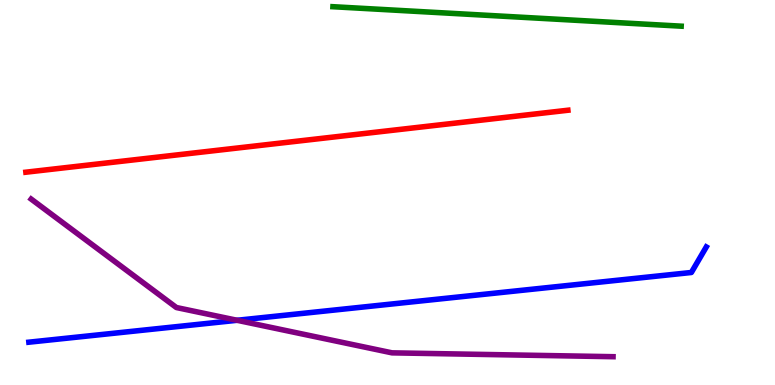[{'lines': ['blue', 'red'], 'intersections': []}, {'lines': ['green', 'red'], 'intersections': []}, {'lines': ['purple', 'red'], 'intersections': []}, {'lines': ['blue', 'green'], 'intersections': []}, {'lines': ['blue', 'purple'], 'intersections': [{'x': 3.06, 'y': 1.68}]}, {'lines': ['green', 'purple'], 'intersections': []}]